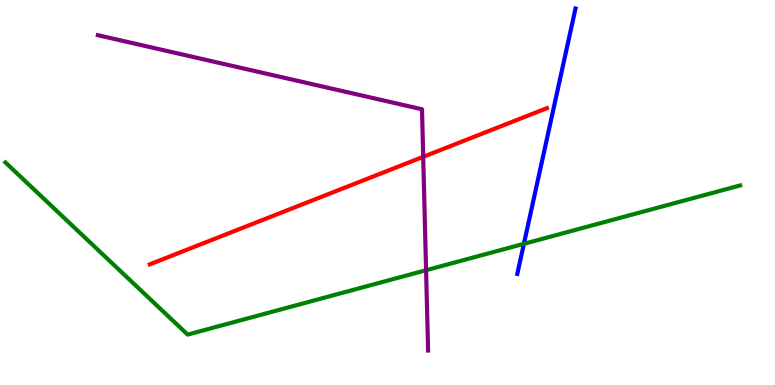[{'lines': ['blue', 'red'], 'intersections': []}, {'lines': ['green', 'red'], 'intersections': []}, {'lines': ['purple', 'red'], 'intersections': [{'x': 5.46, 'y': 5.93}]}, {'lines': ['blue', 'green'], 'intersections': [{'x': 6.76, 'y': 3.67}]}, {'lines': ['blue', 'purple'], 'intersections': []}, {'lines': ['green', 'purple'], 'intersections': [{'x': 5.5, 'y': 2.98}]}]